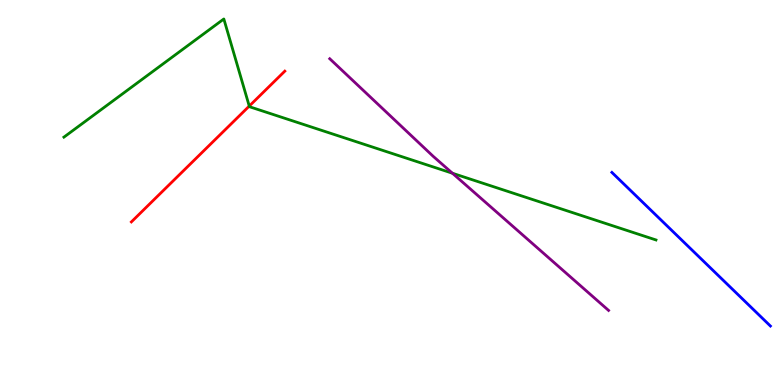[{'lines': ['blue', 'red'], 'intersections': []}, {'lines': ['green', 'red'], 'intersections': [{'x': 3.22, 'y': 7.24}]}, {'lines': ['purple', 'red'], 'intersections': []}, {'lines': ['blue', 'green'], 'intersections': []}, {'lines': ['blue', 'purple'], 'intersections': []}, {'lines': ['green', 'purple'], 'intersections': [{'x': 5.84, 'y': 5.5}]}]